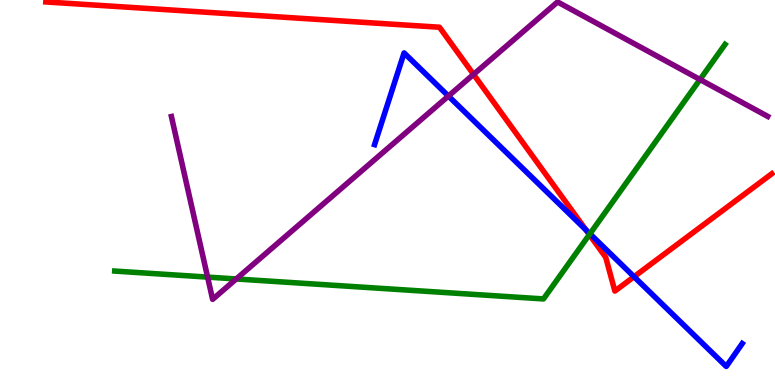[{'lines': ['blue', 'red'], 'intersections': [{'x': 7.56, 'y': 4.03}, {'x': 8.18, 'y': 2.81}]}, {'lines': ['green', 'red'], 'intersections': [{'x': 7.6, 'y': 3.91}]}, {'lines': ['purple', 'red'], 'intersections': [{'x': 6.11, 'y': 8.07}]}, {'lines': ['blue', 'green'], 'intersections': [{'x': 7.61, 'y': 3.93}]}, {'lines': ['blue', 'purple'], 'intersections': [{'x': 5.79, 'y': 7.5}]}, {'lines': ['green', 'purple'], 'intersections': [{'x': 2.68, 'y': 2.8}, {'x': 3.05, 'y': 2.75}, {'x': 9.03, 'y': 7.93}]}]